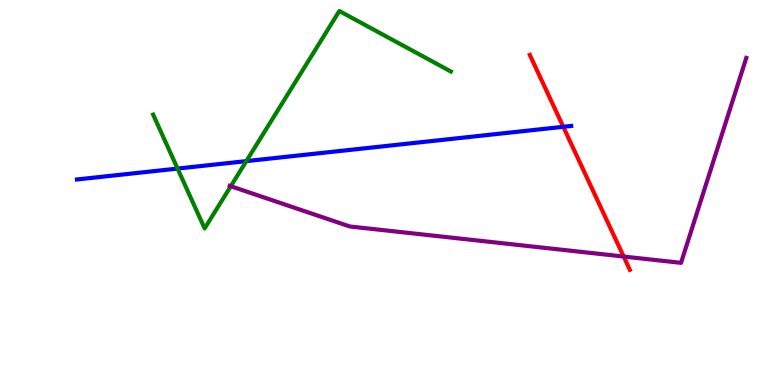[{'lines': ['blue', 'red'], 'intersections': [{'x': 7.27, 'y': 6.71}]}, {'lines': ['green', 'red'], 'intersections': []}, {'lines': ['purple', 'red'], 'intersections': [{'x': 8.05, 'y': 3.34}]}, {'lines': ['blue', 'green'], 'intersections': [{'x': 2.29, 'y': 5.62}, {'x': 3.18, 'y': 5.81}]}, {'lines': ['blue', 'purple'], 'intersections': []}, {'lines': ['green', 'purple'], 'intersections': [{'x': 2.98, 'y': 5.16}]}]